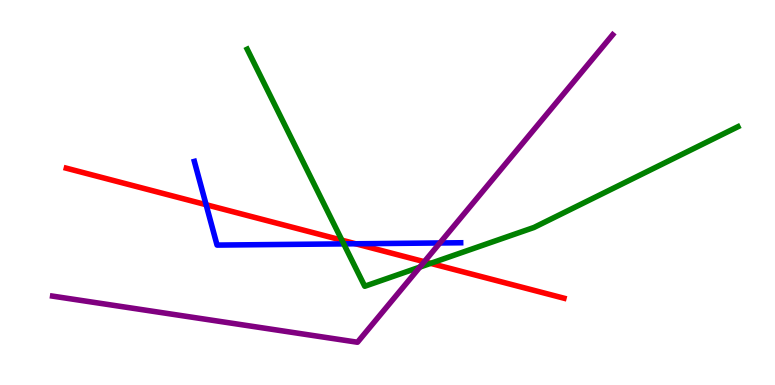[{'lines': ['blue', 'red'], 'intersections': [{'x': 2.66, 'y': 4.68}, {'x': 4.59, 'y': 3.67}]}, {'lines': ['green', 'red'], 'intersections': [{'x': 4.41, 'y': 3.76}, {'x': 5.56, 'y': 3.16}]}, {'lines': ['purple', 'red'], 'intersections': [{'x': 5.48, 'y': 3.2}]}, {'lines': ['blue', 'green'], 'intersections': [{'x': 4.44, 'y': 3.67}]}, {'lines': ['blue', 'purple'], 'intersections': [{'x': 5.68, 'y': 3.69}]}, {'lines': ['green', 'purple'], 'intersections': [{'x': 5.42, 'y': 3.06}]}]